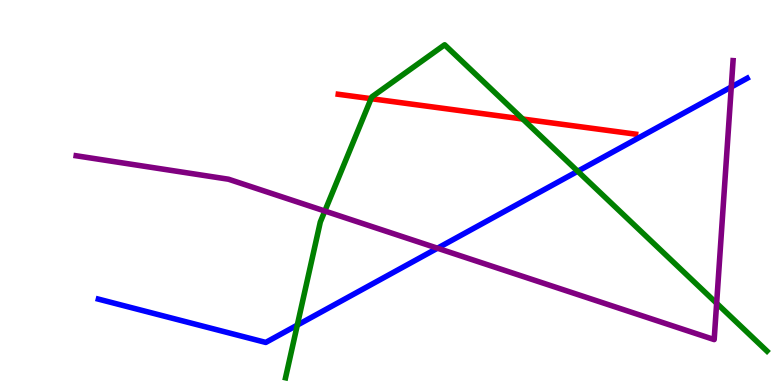[{'lines': ['blue', 'red'], 'intersections': []}, {'lines': ['green', 'red'], 'intersections': [{'x': 4.79, 'y': 7.44}, {'x': 6.75, 'y': 6.91}]}, {'lines': ['purple', 'red'], 'intersections': []}, {'lines': ['blue', 'green'], 'intersections': [{'x': 3.84, 'y': 1.56}, {'x': 7.45, 'y': 5.55}]}, {'lines': ['blue', 'purple'], 'intersections': [{'x': 5.64, 'y': 3.55}, {'x': 9.44, 'y': 7.74}]}, {'lines': ['green', 'purple'], 'intersections': [{'x': 4.19, 'y': 4.52}, {'x': 9.25, 'y': 2.12}]}]